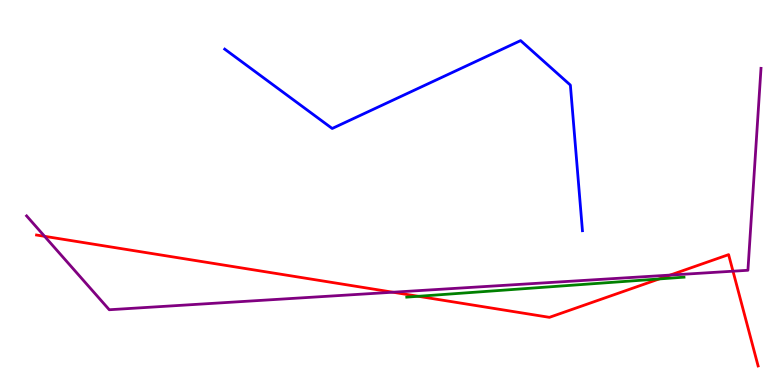[{'lines': ['blue', 'red'], 'intersections': []}, {'lines': ['green', 'red'], 'intersections': [{'x': 5.4, 'y': 2.3}, {'x': 8.5, 'y': 2.75}]}, {'lines': ['purple', 'red'], 'intersections': [{'x': 0.575, 'y': 3.86}, {'x': 5.07, 'y': 2.41}, {'x': 8.65, 'y': 2.85}, {'x': 9.46, 'y': 2.96}]}, {'lines': ['blue', 'green'], 'intersections': []}, {'lines': ['blue', 'purple'], 'intersections': []}, {'lines': ['green', 'purple'], 'intersections': []}]